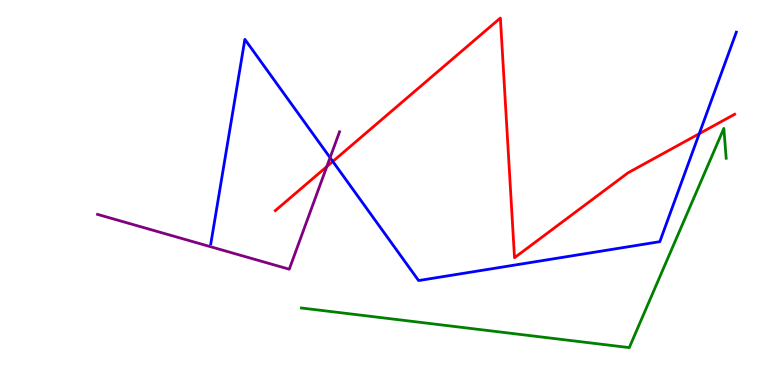[{'lines': ['blue', 'red'], 'intersections': [{'x': 4.29, 'y': 5.81}, {'x': 9.02, 'y': 6.53}]}, {'lines': ['green', 'red'], 'intersections': []}, {'lines': ['purple', 'red'], 'intersections': [{'x': 4.22, 'y': 5.67}]}, {'lines': ['blue', 'green'], 'intersections': []}, {'lines': ['blue', 'purple'], 'intersections': [{'x': 4.26, 'y': 5.91}]}, {'lines': ['green', 'purple'], 'intersections': []}]